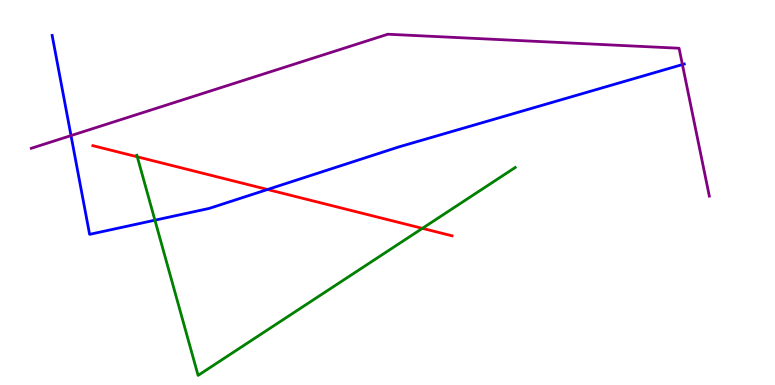[{'lines': ['blue', 'red'], 'intersections': [{'x': 3.45, 'y': 5.08}]}, {'lines': ['green', 'red'], 'intersections': [{'x': 1.77, 'y': 5.93}, {'x': 5.45, 'y': 4.07}]}, {'lines': ['purple', 'red'], 'intersections': []}, {'lines': ['blue', 'green'], 'intersections': [{'x': 2.0, 'y': 4.28}]}, {'lines': ['blue', 'purple'], 'intersections': [{'x': 0.916, 'y': 6.48}, {'x': 8.81, 'y': 8.32}]}, {'lines': ['green', 'purple'], 'intersections': []}]